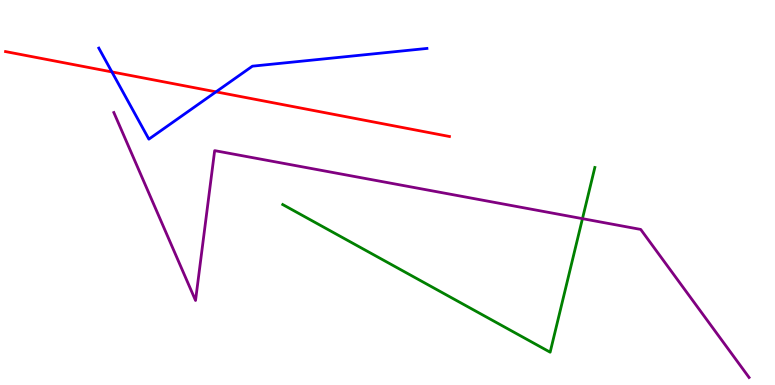[{'lines': ['blue', 'red'], 'intersections': [{'x': 1.44, 'y': 8.13}, {'x': 2.79, 'y': 7.61}]}, {'lines': ['green', 'red'], 'intersections': []}, {'lines': ['purple', 'red'], 'intersections': []}, {'lines': ['blue', 'green'], 'intersections': []}, {'lines': ['blue', 'purple'], 'intersections': []}, {'lines': ['green', 'purple'], 'intersections': [{'x': 7.52, 'y': 4.32}]}]